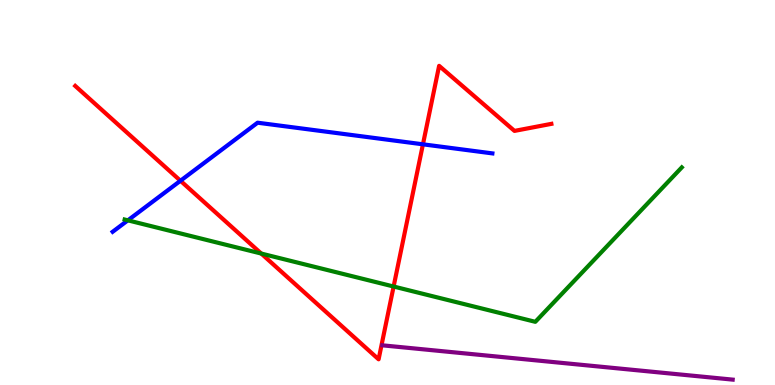[{'lines': ['blue', 'red'], 'intersections': [{'x': 2.33, 'y': 5.31}, {'x': 5.46, 'y': 6.25}]}, {'lines': ['green', 'red'], 'intersections': [{'x': 3.37, 'y': 3.41}, {'x': 5.08, 'y': 2.56}]}, {'lines': ['purple', 'red'], 'intersections': []}, {'lines': ['blue', 'green'], 'intersections': [{'x': 1.65, 'y': 4.28}]}, {'lines': ['blue', 'purple'], 'intersections': []}, {'lines': ['green', 'purple'], 'intersections': []}]